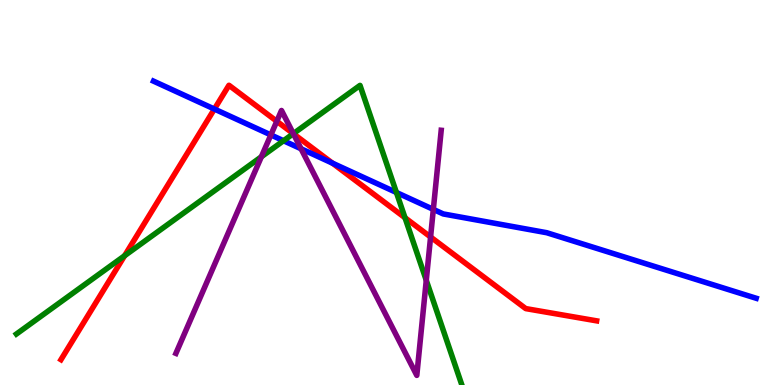[{'lines': ['blue', 'red'], 'intersections': [{'x': 2.77, 'y': 7.17}, {'x': 4.29, 'y': 5.76}]}, {'lines': ['green', 'red'], 'intersections': [{'x': 1.61, 'y': 3.36}, {'x': 3.78, 'y': 6.53}, {'x': 5.23, 'y': 4.34}]}, {'lines': ['purple', 'red'], 'intersections': [{'x': 3.57, 'y': 6.85}, {'x': 3.79, 'y': 6.53}, {'x': 5.56, 'y': 3.84}]}, {'lines': ['blue', 'green'], 'intersections': [{'x': 3.66, 'y': 6.34}, {'x': 5.12, 'y': 5.0}]}, {'lines': ['blue', 'purple'], 'intersections': [{'x': 3.49, 'y': 6.5}, {'x': 3.88, 'y': 6.14}, {'x': 5.59, 'y': 4.56}]}, {'lines': ['green', 'purple'], 'intersections': [{'x': 3.37, 'y': 5.93}, {'x': 3.79, 'y': 6.53}, {'x': 5.5, 'y': 2.72}]}]